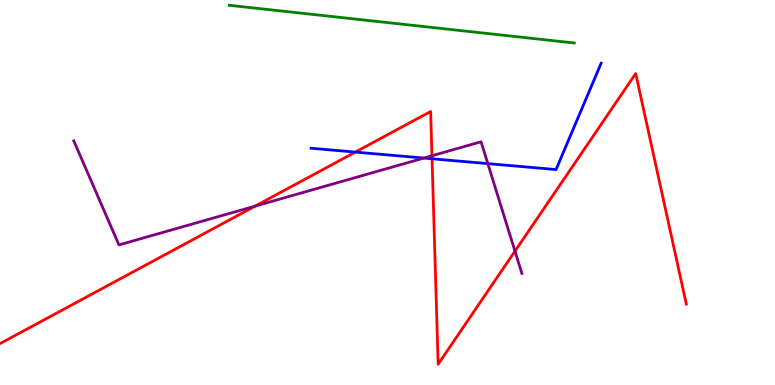[{'lines': ['blue', 'red'], 'intersections': [{'x': 4.59, 'y': 6.05}, {'x': 5.57, 'y': 5.88}]}, {'lines': ['green', 'red'], 'intersections': []}, {'lines': ['purple', 'red'], 'intersections': [{'x': 3.29, 'y': 4.65}, {'x': 5.57, 'y': 5.95}, {'x': 6.64, 'y': 3.48}]}, {'lines': ['blue', 'green'], 'intersections': []}, {'lines': ['blue', 'purple'], 'intersections': [{'x': 5.47, 'y': 5.89}, {'x': 6.29, 'y': 5.75}]}, {'lines': ['green', 'purple'], 'intersections': []}]